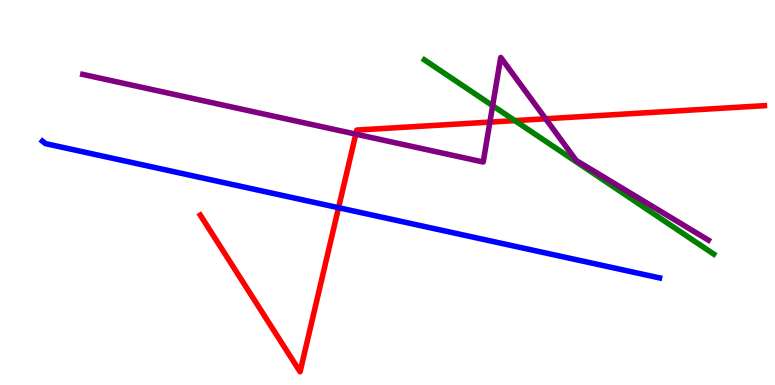[{'lines': ['blue', 'red'], 'intersections': [{'x': 4.37, 'y': 4.6}]}, {'lines': ['green', 'red'], 'intersections': [{'x': 6.64, 'y': 6.87}]}, {'lines': ['purple', 'red'], 'intersections': [{'x': 4.59, 'y': 6.52}, {'x': 6.32, 'y': 6.83}, {'x': 7.04, 'y': 6.92}]}, {'lines': ['blue', 'green'], 'intersections': []}, {'lines': ['blue', 'purple'], 'intersections': []}, {'lines': ['green', 'purple'], 'intersections': [{'x': 6.36, 'y': 7.25}]}]